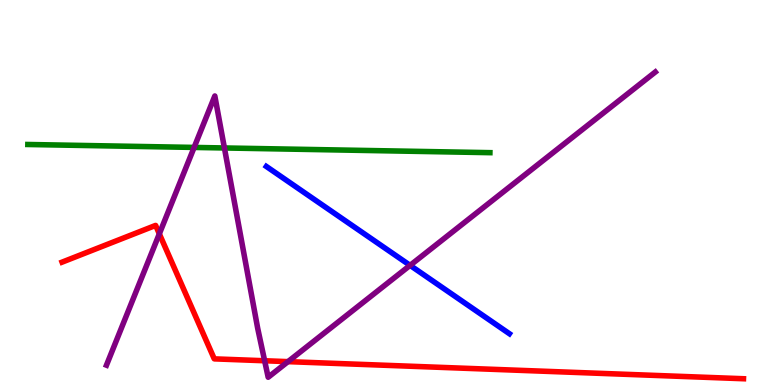[{'lines': ['blue', 'red'], 'intersections': []}, {'lines': ['green', 'red'], 'intersections': []}, {'lines': ['purple', 'red'], 'intersections': [{'x': 2.06, 'y': 3.93}, {'x': 3.41, 'y': 0.63}, {'x': 3.72, 'y': 0.607}]}, {'lines': ['blue', 'green'], 'intersections': []}, {'lines': ['blue', 'purple'], 'intersections': [{'x': 5.29, 'y': 3.11}]}, {'lines': ['green', 'purple'], 'intersections': [{'x': 2.5, 'y': 6.17}, {'x': 2.9, 'y': 6.16}]}]